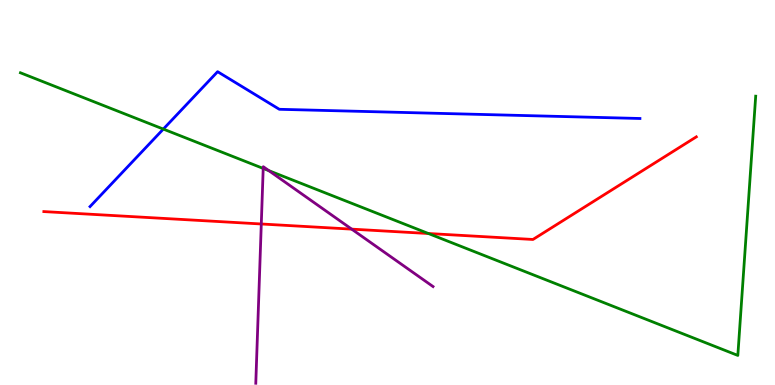[{'lines': ['blue', 'red'], 'intersections': []}, {'lines': ['green', 'red'], 'intersections': [{'x': 5.53, 'y': 3.93}]}, {'lines': ['purple', 'red'], 'intersections': [{'x': 3.37, 'y': 4.18}, {'x': 4.54, 'y': 4.05}]}, {'lines': ['blue', 'green'], 'intersections': [{'x': 2.11, 'y': 6.65}]}, {'lines': ['blue', 'purple'], 'intersections': []}, {'lines': ['green', 'purple'], 'intersections': [{'x': 3.4, 'y': 5.63}, {'x': 3.47, 'y': 5.57}]}]